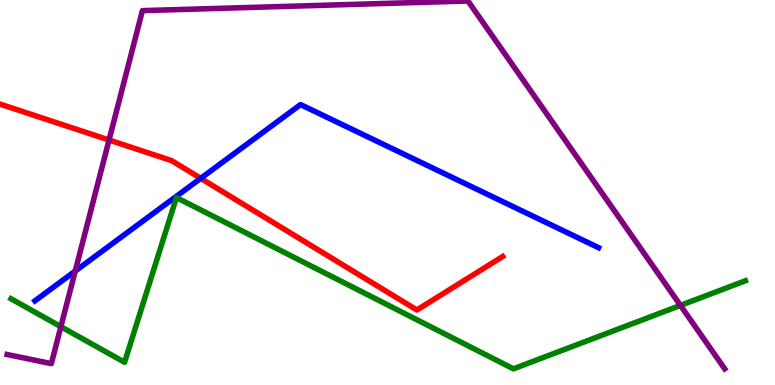[{'lines': ['blue', 'red'], 'intersections': [{'x': 2.59, 'y': 5.37}]}, {'lines': ['green', 'red'], 'intersections': []}, {'lines': ['purple', 'red'], 'intersections': [{'x': 1.41, 'y': 6.36}]}, {'lines': ['blue', 'green'], 'intersections': []}, {'lines': ['blue', 'purple'], 'intersections': [{'x': 0.971, 'y': 2.96}]}, {'lines': ['green', 'purple'], 'intersections': [{'x': 0.786, 'y': 1.52}, {'x': 8.78, 'y': 2.07}]}]